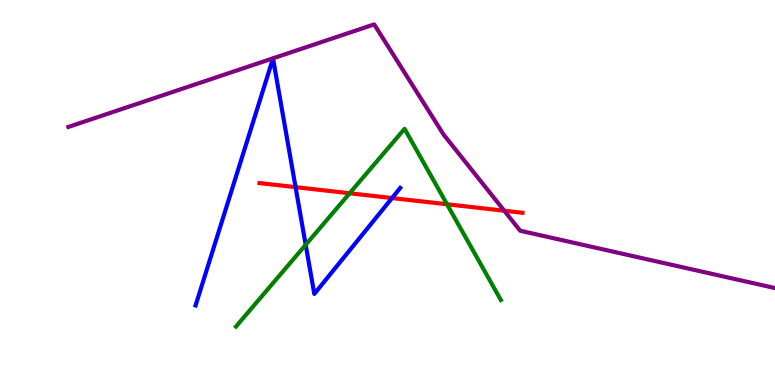[{'lines': ['blue', 'red'], 'intersections': [{'x': 3.81, 'y': 5.14}, {'x': 5.06, 'y': 4.86}]}, {'lines': ['green', 'red'], 'intersections': [{'x': 4.51, 'y': 4.98}, {'x': 5.77, 'y': 4.69}]}, {'lines': ['purple', 'red'], 'intersections': [{'x': 6.51, 'y': 4.53}]}, {'lines': ['blue', 'green'], 'intersections': [{'x': 3.94, 'y': 3.64}]}, {'lines': ['blue', 'purple'], 'intersections': []}, {'lines': ['green', 'purple'], 'intersections': []}]